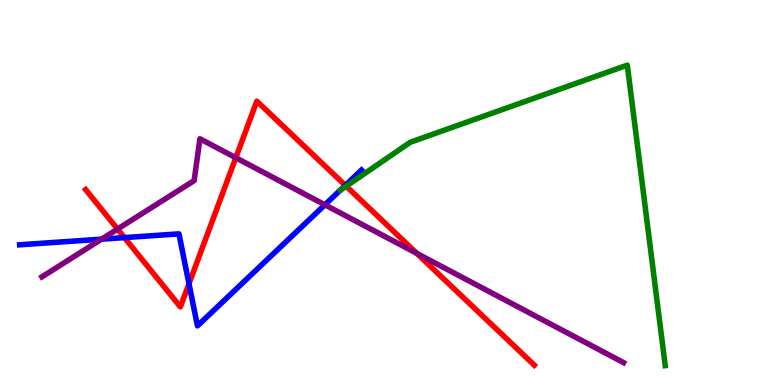[{'lines': ['blue', 'red'], 'intersections': [{'x': 1.61, 'y': 3.83}, {'x': 2.44, 'y': 2.63}, {'x': 4.46, 'y': 5.19}]}, {'lines': ['green', 'red'], 'intersections': [{'x': 4.47, 'y': 5.16}]}, {'lines': ['purple', 'red'], 'intersections': [{'x': 1.52, 'y': 4.05}, {'x': 3.04, 'y': 5.9}, {'x': 5.38, 'y': 3.42}]}, {'lines': ['blue', 'green'], 'intersections': []}, {'lines': ['blue', 'purple'], 'intersections': [{'x': 1.31, 'y': 3.79}, {'x': 4.19, 'y': 4.68}]}, {'lines': ['green', 'purple'], 'intersections': []}]